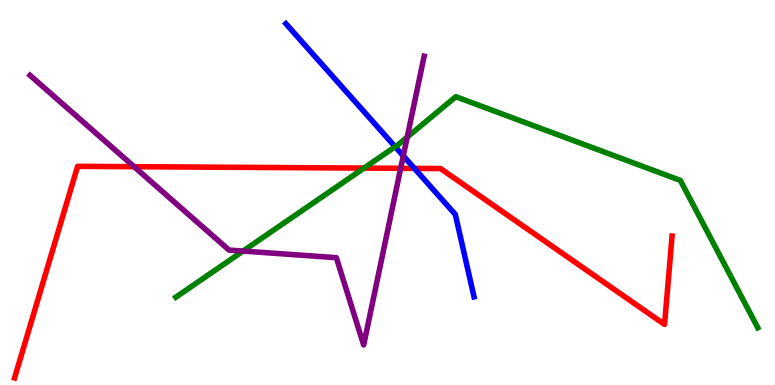[{'lines': ['blue', 'red'], 'intersections': [{'x': 5.35, 'y': 5.63}]}, {'lines': ['green', 'red'], 'intersections': [{'x': 4.7, 'y': 5.63}]}, {'lines': ['purple', 'red'], 'intersections': [{'x': 1.73, 'y': 5.67}, {'x': 5.17, 'y': 5.63}]}, {'lines': ['blue', 'green'], 'intersections': [{'x': 5.1, 'y': 6.19}]}, {'lines': ['blue', 'purple'], 'intersections': [{'x': 5.2, 'y': 5.95}]}, {'lines': ['green', 'purple'], 'intersections': [{'x': 3.14, 'y': 3.48}, {'x': 5.25, 'y': 6.44}]}]